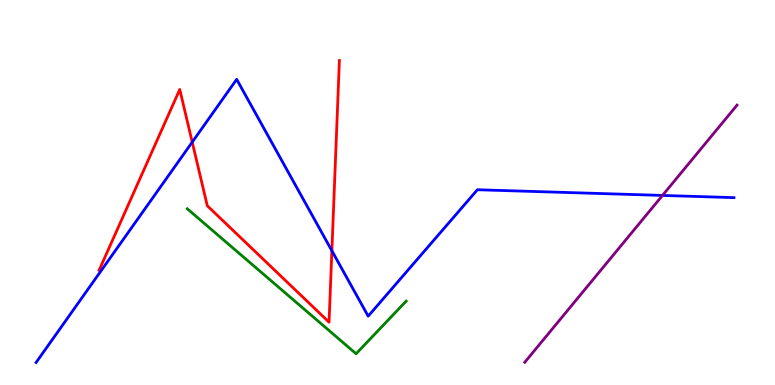[{'lines': ['blue', 'red'], 'intersections': [{'x': 2.48, 'y': 6.31}, {'x': 4.28, 'y': 3.49}]}, {'lines': ['green', 'red'], 'intersections': []}, {'lines': ['purple', 'red'], 'intersections': []}, {'lines': ['blue', 'green'], 'intersections': []}, {'lines': ['blue', 'purple'], 'intersections': [{'x': 8.55, 'y': 4.92}]}, {'lines': ['green', 'purple'], 'intersections': []}]